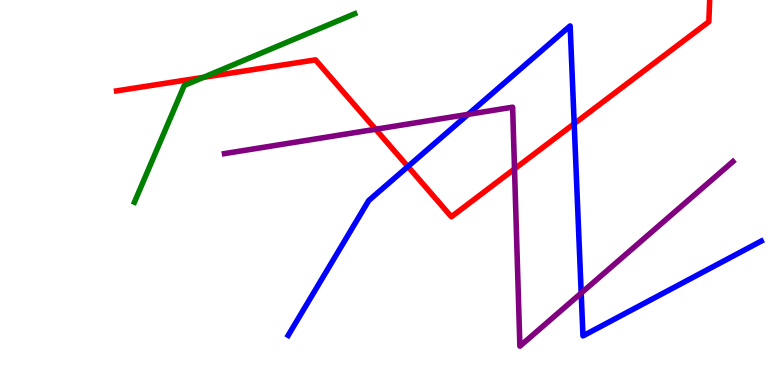[{'lines': ['blue', 'red'], 'intersections': [{'x': 5.26, 'y': 5.67}, {'x': 7.41, 'y': 6.79}]}, {'lines': ['green', 'red'], 'intersections': [{'x': 2.63, 'y': 7.99}]}, {'lines': ['purple', 'red'], 'intersections': [{'x': 4.85, 'y': 6.64}, {'x': 6.64, 'y': 5.61}]}, {'lines': ['blue', 'green'], 'intersections': []}, {'lines': ['blue', 'purple'], 'intersections': [{'x': 6.04, 'y': 7.03}, {'x': 7.5, 'y': 2.39}]}, {'lines': ['green', 'purple'], 'intersections': []}]